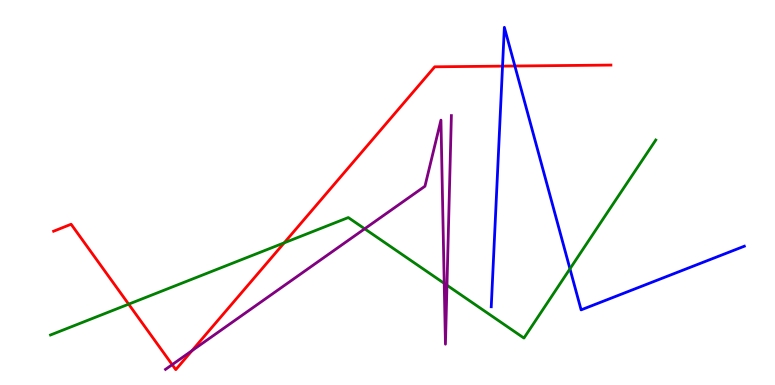[{'lines': ['blue', 'red'], 'intersections': [{'x': 6.48, 'y': 8.28}, {'x': 6.64, 'y': 8.29}]}, {'lines': ['green', 'red'], 'intersections': [{'x': 1.66, 'y': 2.1}, {'x': 3.67, 'y': 3.69}]}, {'lines': ['purple', 'red'], 'intersections': [{'x': 2.22, 'y': 0.529}, {'x': 2.48, 'y': 0.891}]}, {'lines': ['blue', 'green'], 'intersections': [{'x': 7.35, 'y': 3.02}]}, {'lines': ['blue', 'purple'], 'intersections': []}, {'lines': ['green', 'purple'], 'intersections': [{'x': 4.71, 'y': 4.06}, {'x': 5.73, 'y': 2.64}, {'x': 5.77, 'y': 2.59}]}]